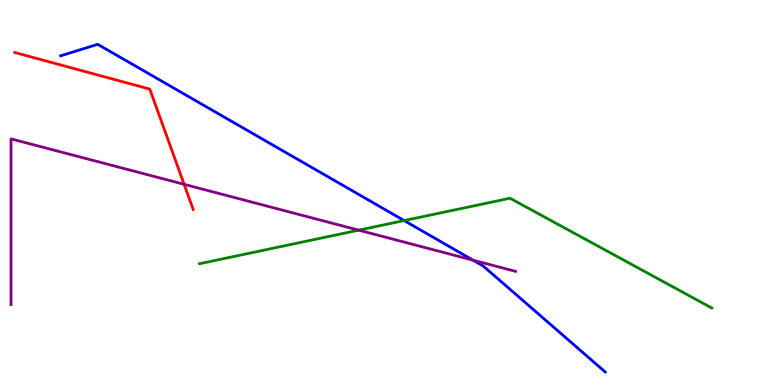[{'lines': ['blue', 'red'], 'intersections': []}, {'lines': ['green', 'red'], 'intersections': []}, {'lines': ['purple', 'red'], 'intersections': [{'x': 2.38, 'y': 5.21}]}, {'lines': ['blue', 'green'], 'intersections': [{'x': 5.21, 'y': 4.27}]}, {'lines': ['blue', 'purple'], 'intersections': [{'x': 6.1, 'y': 3.24}]}, {'lines': ['green', 'purple'], 'intersections': [{'x': 4.63, 'y': 4.02}]}]